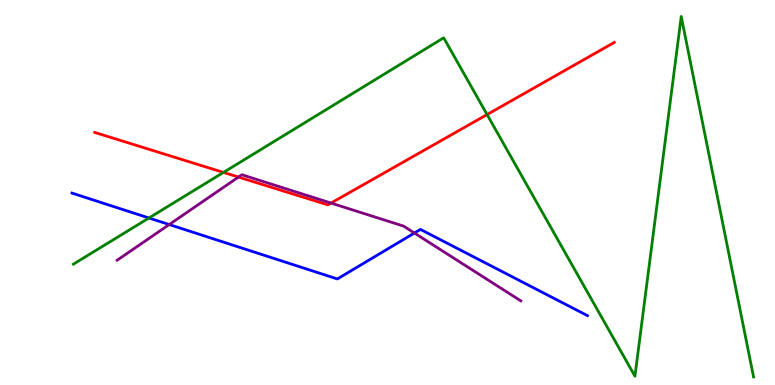[{'lines': ['blue', 'red'], 'intersections': []}, {'lines': ['green', 'red'], 'intersections': [{'x': 2.88, 'y': 5.52}, {'x': 6.28, 'y': 7.02}]}, {'lines': ['purple', 'red'], 'intersections': [{'x': 3.08, 'y': 5.4}, {'x': 4.27, 'y': 4.73}]}, {'lines': ['blue', 'green'], 'intersections': [{'x': 1.92, 'y': 4.34}]}, {'lines': ['blue', 'purple'], 'intersections': [{'x': 2.18, 'y': 4.17}, {'x': 5.35, 'y': 3.95}]}, {'lines': ['green', 'purple'], 'intersections': []}]